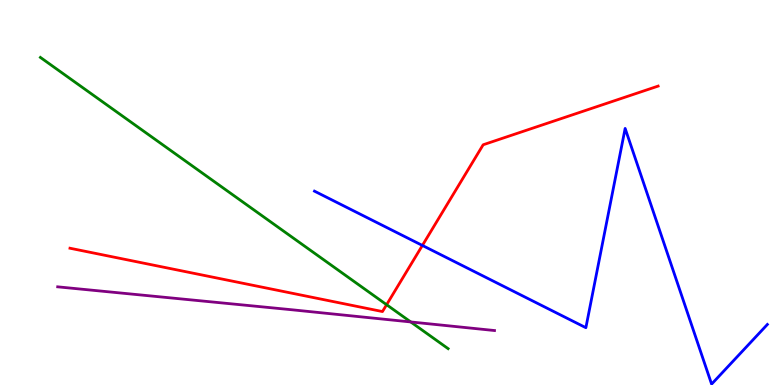[{'lines': ['blue', 'red'], 'intersections': [{'x': 5.45, 'y': 3.62}]}, {'lines': ['green', 'red'], 'intersections': [{'x': 4.99, 'y': 2.09}]}, {'lines': ['purple', 'red'], 'intersections': []}, {'lines': ['blue', 'green'], 'intersections': []}, {'lines': ['blue', 'purple'], 'intersections': []}, {'lines': ['green', 'purple'], 'intersections': [{'x': 5.3, 'y': 1.64}]}]